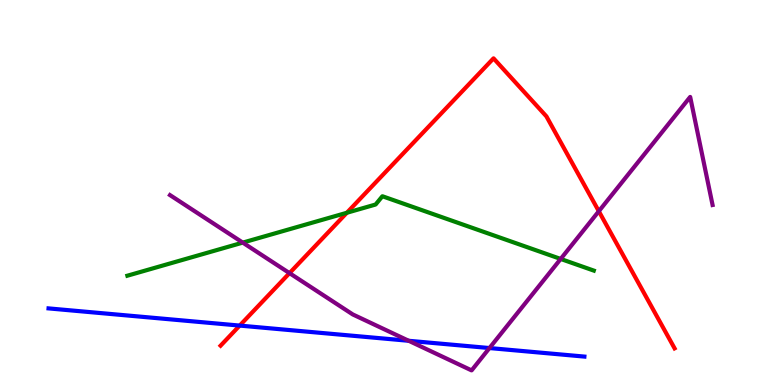[{'lines': ['blue', 'red'], 'intersections': [{'x': 3.09, 'y': 1.54}]}, {'lines': ['green', 'red'], 'intersections': [{'x': 4.48, 'y': 4.47}]}, {'lines': ['purple', 'red'], 'intersections': [{'x': 3.74, 'y': 2.91}, {'x': 7.73, 'y': 4.51}]}, {'lines': ['blue', 'green'], 'intersections': []}, {'lines': ['blue', 'purple'], 'intersections': [{'x': 5.27, 'y': 1.15}, {'x': 6.32, 'y': 0.96}]}, {'lines': ['green', 'purple'], 'intersections': [{'x': 3.13, 'y': 3.7}, {'x': 7.23, 'y': 3.27}]}]